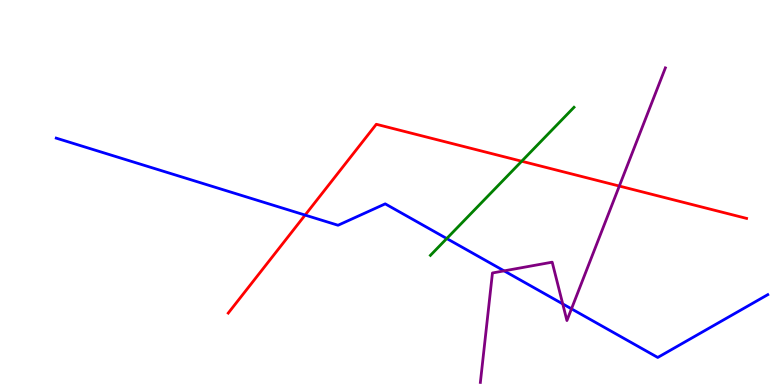[{'lines': ['blue', 'red'], 'intersections': [{'x': 3.94, 'y': 4.41}]}, {'lines': ['green', 'red'], 'intersections': [{'x': 6.73, 'y': 5.81}]}, {'lines': ['purple', 'red'], 'intersections': [{'x': 7.99, 'y': 5.17}]}, {'lines': ['blue', 'green'], 'intersections': [{'x': 5.76, 'y': 3.8}]}, {'lines': ['blue', 'purple'], 'intersections': [{'x': 6.5, 'y': 2.96}, {'x': 7.26, 'y': 2.11}, {'x': 7.37, 'y': 1.98}]}, {'lines': ['green', 'purple'], 'intersections': []}]